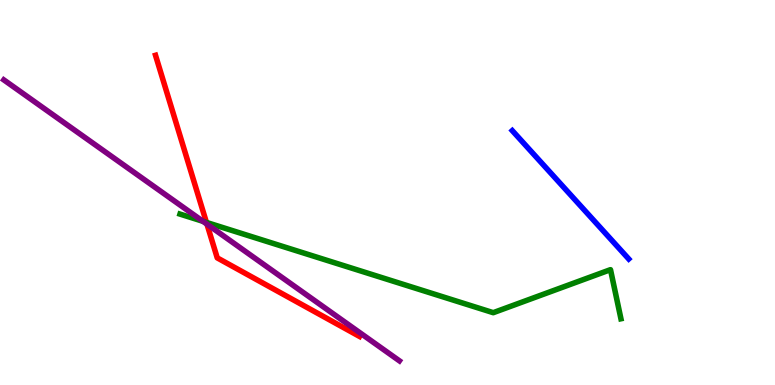[{'lines': ['blue', 'red'], 'intersections': []}, {'lines': ['green', 'red'], 'intersections': [{'x': 2.66, 'y': 4.22}]}, {'lines': ['purple', 'red'], 'intersections': [{'x': 2.67, 'y': 4.18}]}, {'lines': ['blue', 'green'], 'intersections': []}, {'lines': ['blue', 'purple'], 'intersections': []}, {'lines': ['green', 'purple'], 'intersections': [{'x': 2.62, 'y': 4.25}]}]